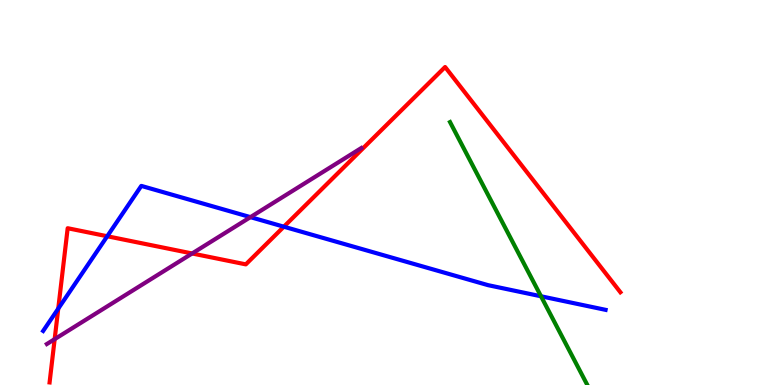[{'lines': ['blue', 'red'], 'intersections': [{'x': 0.752, 'y': 1.98}, {'x': 1.38, 'y': 3.86}, {'x': 3.66, 'y': 4.11}]}, {'lines': ['green', 'red'], 'intersections': []}, {'lines': ['purple', 'red'], 'intersections': [{'x': 0.705, 'y': 1.19}, {'x': 2.48, 'y': 3.42}]}, {'lines': ['blue', 'green'], 'intersections': [{'x': 6.98, 'y': 2.3}]}, {'lines': ['blue', 'purple'], 'intersections': [{'x': 3.23, 'y': 4.36}]}, {'lines': ['green', 'purple'], 'intersections': []}]